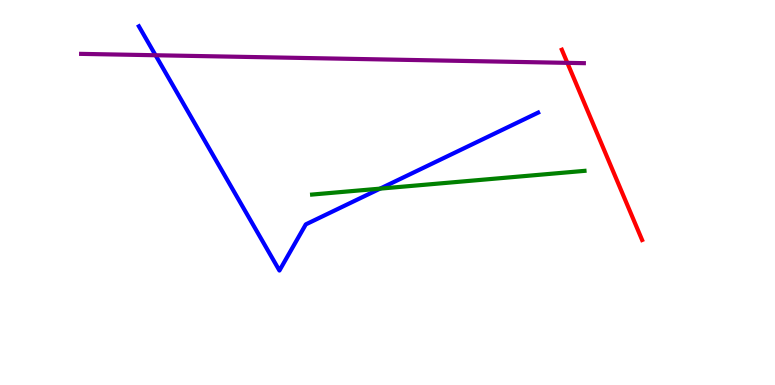[{'lines': ['blue', 'red'], 'intersections': []}, {'lines': ['green', 'red'], 'intersections': []}, {'lines': ['purple', 'red'], 'intersections': [{'x': 7.32, 'y': 8.37}]}, {'lines': ['blue', 'green'], 'intersections': [{'x': 4.9, 'y': 5.1}]}, {'lines': ['blue', 'purple'], 'intersections': [{'x': 2.01, 'y': 8.57}]}, {'lines': ['green', 'purple'], 'intersections': []}]